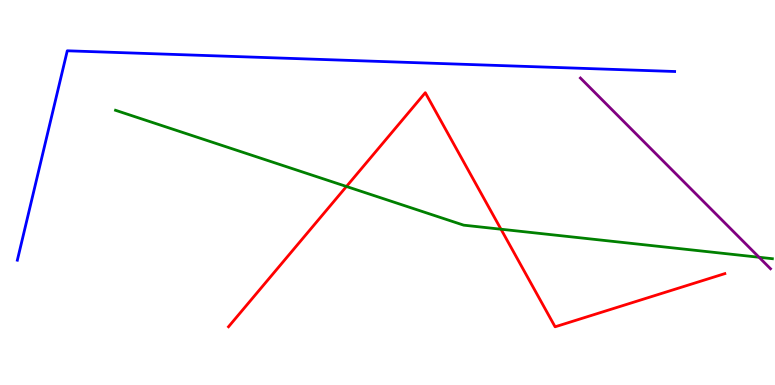[{'lines': ['blue', 'red'], 'intersections': []}, {'lines': ['green', 'red'], 'intersections': [{'x': 4.47, 'y': 5.16}, {'x': 6.46, 'y': 4.05}]}, {'lines': ['purple', 'red'], 'intersections': []}, {'lines': ['blue', 'green'], 'intersections': []}, {'lines': ['blue', 'purple'], 'intersections': []}, {'lines': ['green', 'purple'], 'intersections': [{'x': 9.79, 'y': 3.32}]}]